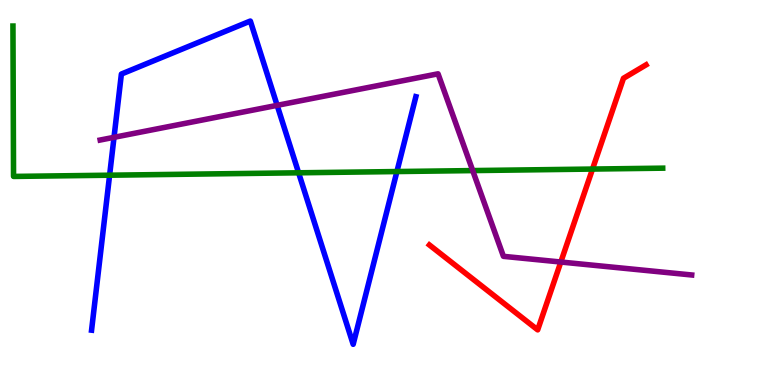[{'lines': ['blue', 'red'], 'intersections': []}, {'lines': ['green', 'red'], 'intersections': [{'x': 7.65, 'y': 5.61}]}, {'lines': ['purple', 'red'], 'intersections': [{'x': 7.24, 'y': 3.19}]}, {'lines': ['blue', 'green'], 'intersections': [{'x': 1.41, 'y': 5.45}, {'x': 3.85, 'y': 5.51}, {'x': 5.12, 'y': 5.54}]}, {'lines': ['blue', 'purple'], 'intersections': [{'x': 1.47, 'y': 6.43}, {'x': 3.58, 'y': 7.26}]}, {'lines': ['green', 'purple'], 'intersections': [{'x': 6.1, 'y': 5.57}]}]